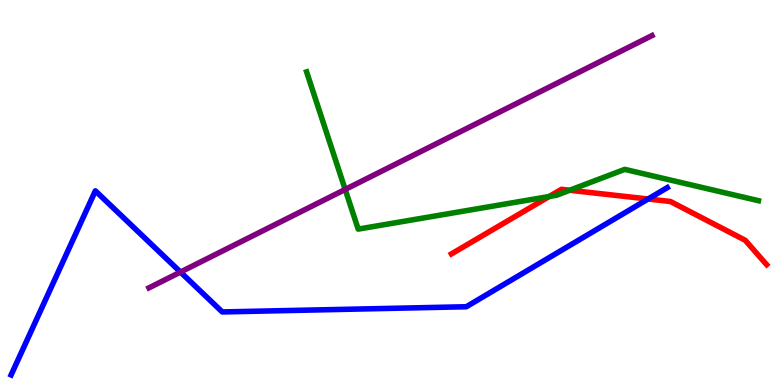[{'lines': ['blue', 'red'], 'intersections': [{'x': 8.36, 'y': 4.83}]}, {'lines': ['green', 'red'], 'intersections': [{'x': 7.09, 'y': 4.9}, {'x': 7.35, 'y': 5.06}]}, {'lines': ['purple', 'red'], 'intersections': []}, {'lines': ['blue', 'green'], 'intersections': []}, {'lines': ['blue', 'purple'], 'intersections': [{'x': 2.33, 'y': 2.93}]}, {'lines': ['green', 'purple'], 'intersections': [{'x': 4.45, 'y': 5.08}]}]